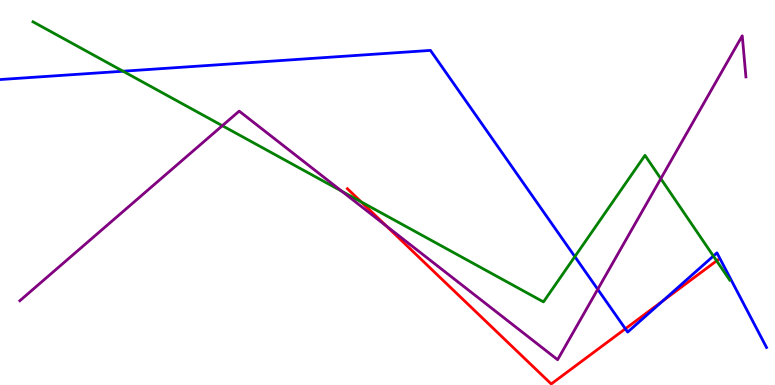[{'lines': ['blue', 'red'], 'intersections': [{'x': 8.07, 'y': 1.46}, {'x': 8.55, 'y': 2.18}]}, {'lines': ['green', 'red'], 'intersections': [{'x': 4.66, 'y': 4.76}, {'x': 9.25, 'y': 3.23}]}, {'lines': ['purple', 'red'], 'intersections': [{'x': 4.98, 'y': 4.13}]}, {'lines': ['blue', 'green'], 'intersections': [{'x': 1.59, 'y': 8.15}, {'x': 7.42, 'y': 3.33}, {'x': 9.2, 'y': 3.35}]}, {'lines': ['blue', 'purple'], 'intersections': [{'x': 7.71, 'y': 2.49}]}, {'lines': ['green', 'purple'], 'intersections': [{'x': 2.87, 'y': 6.74}, {'x': 4.41, 'y': 5.03}, {'x': 8.53, 'y': 5.36}]}]